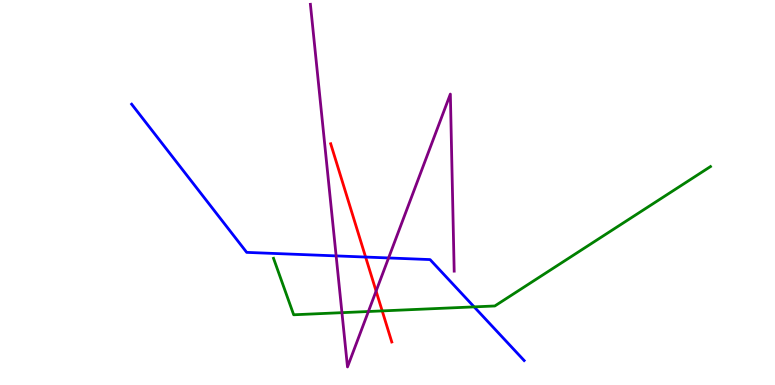[{'lines': ['blue', 'red'], 'intersections': [{'x': 4.72, 'y': 3.32}]}, {'lines': ['green', 'red'], 'intersections': [{'x': 4.93, 'y': 1.92}]}, {'lines': ['purple', 'red'], 'intersections': [{'x': 4.85, 'y': 2.44}]}, {'lines': ['blue', 'green'], 'intersections': [{'x': 6.12, 'y': 2.03}]}, {'lines': ['blue', 'purple'], 'intersections': [{'x': 4.34, 'y': 3.35}, {'x': 5.01, 'y': 3.3}]}, {'lines': ['green', 'purple'], 'intersections': [{'x': 4.41, 'y': 1.88}, {'x': 4.75, 'y': 1.91}]}]